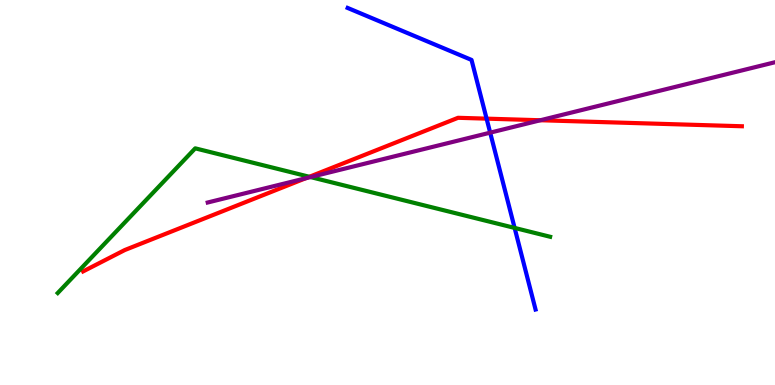[{'lines': ['blue', 'red'], 'intersections': [{'x': 6.28, 'y': 6.92}]}, {'lines': ['green', 'red'], 'intersections': [{'x': 3.99, 'y': 5.41}]}, {'lines': ['purple', 'red'], 'intersections': [{'x': 3.94, 'y': 5.37}, {'x': 6.97, 'y': 6.88}]}, {'lines': ['blue', 'green'], 'intersections': [{'x': 6.64, 'y': 4.08}]}, {'lines': ['blue', 'purple'], 'intersections': [{'x': 6.32, 'y': 6.55}]}, {'lines': ['green', 'purple'], 'intersections': [{'x': 4.01, 'y': 5.4}]}]